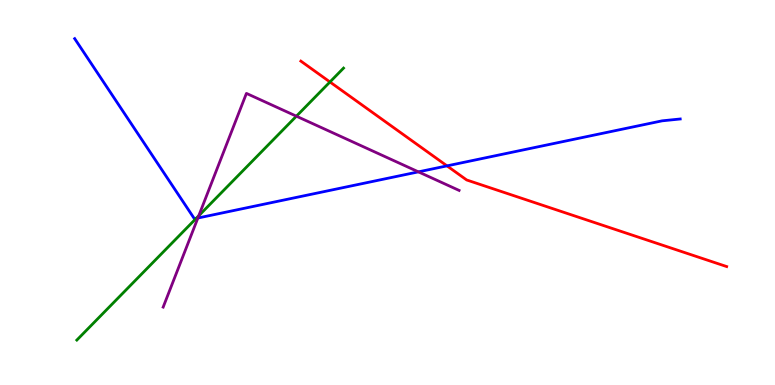[{'lines': ['blue', 'red'], 'intersections': [{'x': 5.77, 'y': 5.69}]}, {'lines': ['green', 'red'], 'intersections': [{'x': 4.26, 'y': 7.87}]}, {'lines': ['purple', 'red'], 'intersections': []}, {'lines': ['blue', 'green'], 'intersections': [{'x': 2.53, 'y': 4.33}]}, {'lines': ['blue', 'purple'], 'intersections': [{'x': 2.55, 'y': 4.34}, {'x': 5.4, 'y': 5.54}]}, {'lines': ['green', 'purple'], 'intersections': [{'x': 2.56, 'y': 4.4}, {'x': 3.82, 'y': 6.98}]}]